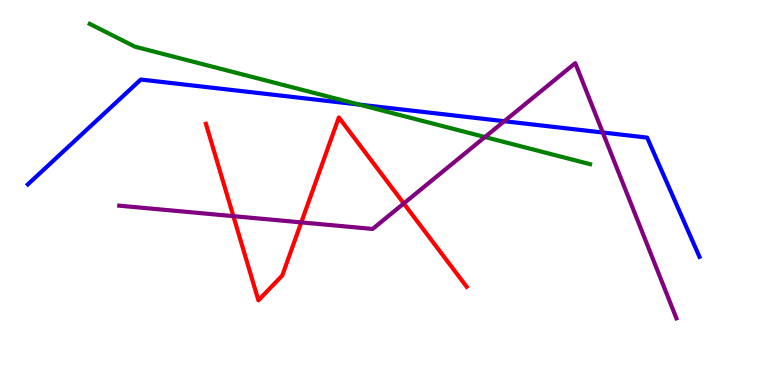[{'lines': ['blue', 'red'], 'intersections': []}, {'lines': ['green', 'red'], 'intersections': []}, {'lines': ['purple', 'red'], 'intersections': [{'x': 3.01, 'y': 4.39}, {'x': 3.89, 'y': 4.22}, {'x': 5.21, 'y': 4.72}]}, {'lines': ['blue', 'green'], 'intersections': [{'x': 4.64, 'y': 7.28}]}, {'lines': ['blue', 'purple'], 'intersections': [{'x': 6.51, 'y': 6.85}, {'x': 7.78, 'y': 6.56}]}, {'lines': ['green', 'purple'], 'intersections': [{'x': 6.26, 'y': 6.44}]}]